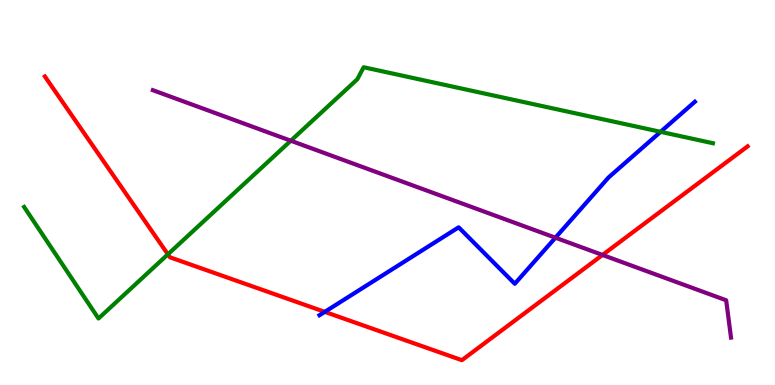[{'lines': ['blue', 'red'], 'intersections': [{'x': 4.19, 'y': 1.9}]}, {'lines': ['green', 'red'], 'intersections': [{'x': 2.17, 'y': 3.39}]}, {'lines': ['purple', 'red'], 'intersections': [{'x': 7.77, 'y': 3.38}]}, {'lines': ['blue', 'green'], 'intersections': [{'x': 8.52, 'y': 6.58}]}, {'lines': ['blue', 'purple'], 'intersections': [{'x': 7.17, 'y': 3.83}]}, {'lines': ['green', 'purple'], 'intersections': [{'x': 3.75, 'y': 6.34}]}]